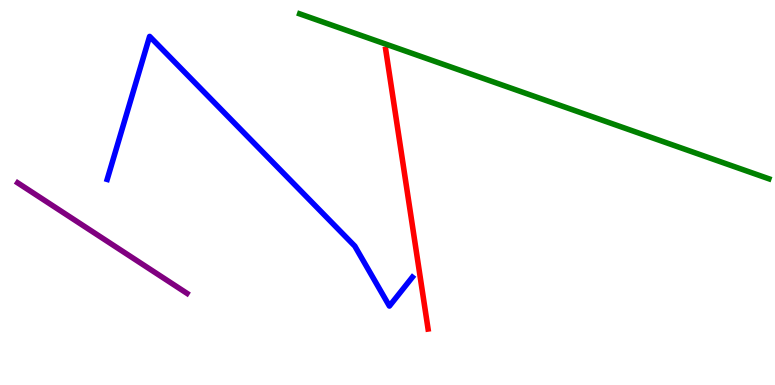[{'lines': ['blue', 'red'], 'intersections': []}, {'lines': ['green', 'red'], 'intersections': []}, {'lines': ['purple', 'red'], 'intersections': []}, {'lines': ['blue', 'green'], 'intersections': []}, {'lines': ['blue', 'purple'], 'intersections': []}, {'lines': ['green', 'purple'], 'intersections': []}]